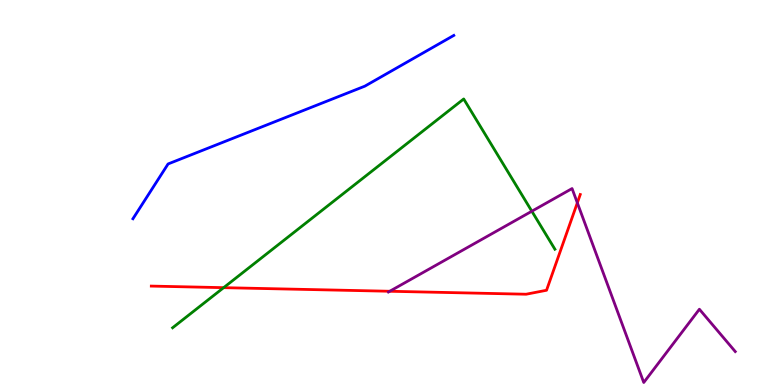[{'lines': ['blue', 'red'], 'intersections': []}, {'lines': ['green', 'red'], 'intersections': [{'x': 2.89, 'y': 2.53}]}, {'lines': ['purple', 'red'], 'intersections': [{'x': 5.03, 'y': 2.43}, {'x': 7.45, 'y': 4.73}]}, {'lines': ['blue', 'green'], 'intersections': []}, {'lines': ['blue', 'purple'], 'intersections': []}, {'lines': ['green', 'purple'], 'intersections': [{'x': 6.86, 'y': 4.51}]}]